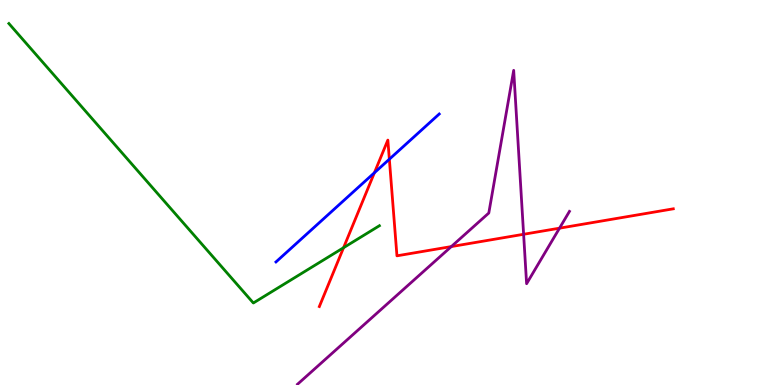[{'lines': ['blue', 'red'], 'intersections': [{'x': 4.83, 'y': 5.51}, {'x': 5.02, 'y': 5.86}]}, {'lines': ['green', 'red'], 'intersections': [{'x': 4.43, 'y': 3.57}]}, {'lines': ['purple', 'red'], 'intersections': [{'x': 5.82, 'y': 3.6}, {'x': 6.76, 'y': 3.91}, {'x': 7.22, 'y': 4.07}]}, {'lines': ['blue', 'green'], 'intersections': []}, {'lines': ['blue', 'purple'], 'intersections': []}, {'lines': ['green', 'purple'], 'intersections': []}]